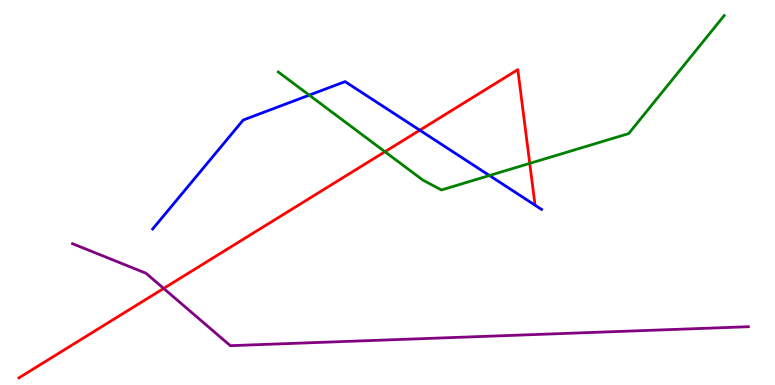[{'lines': ['blue', 'red'], 'intersections': [{'x': 5.42, 'y': 6.62}]}, {'lines': ['green', 'red'], 'intersections': [{'x': 4.97, 'y': 6.06}, {'x': 6.84, 'y': 5.76}]}, {'lines': ['purple', 'red'], 'intersections': [{'x': 2.11, 'y': 2.51}]}, {'lines': ['blue', 'green'], 'intersections': [{'x': 3.99, 'y': 7.53}, {'x': 6.32, 'y': 5.44}]}, {'lines': ['blue', 'purple'], 'intersections': []}, {'lines': ['green', 'purple'], 'intersections': []}]